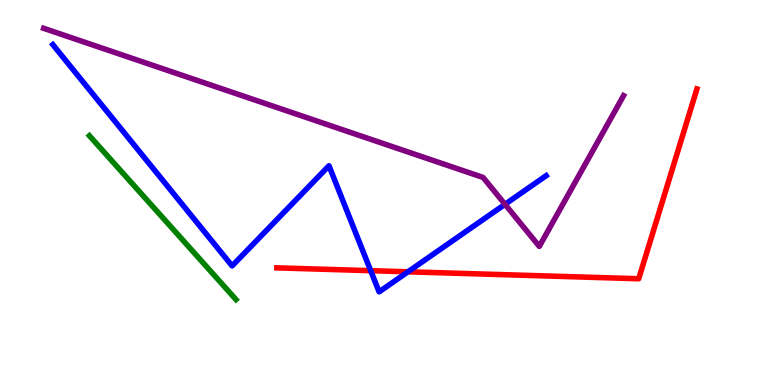[{'lines': ['blue', 'red'], 'intersections': [{'x': 4.78, 'y': 2.97}, {'x': 5.26, 'y': 2.94}]}, {'lines': ['green', 'red'], 'intersections': []}, {'lines': ['purple', 'red'], 'intersections': []}, {'lines': ['blue', 'green'], 'intersections': []}, {'lines': ['blue', 'purple'], 'intersections': [{'x': 6.52, 'y': 4.69}]}, {'lines': ['green', 'purple'], 'intersections': []}]